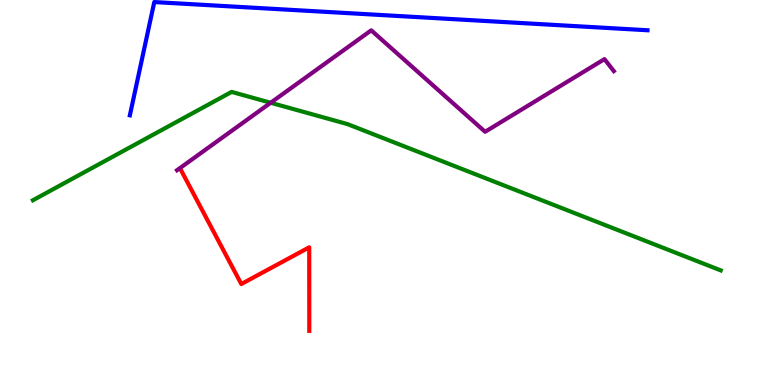[{'lines': ['blue', 'red'], 'intersections': []}, {'lines': ['green', 'red'], 'intersections': []}, {'lines': ['purple', 'red'], 'intersections': []}, {'lines': ['blue', 'green'], 'intersections': []}, {'lines': ['blue', 'purple'], 'intersections': []}, {'lines': ['green', 'purple'], 'intersections': [{'x': 3.49, 'y': 7.33}]}]